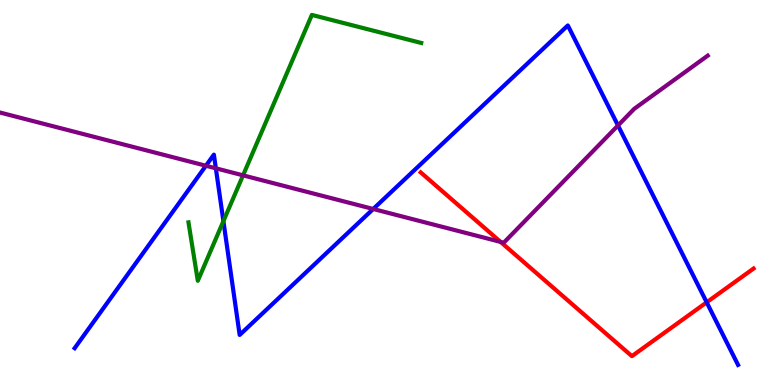[{'lines': ['blue', 'red'], 'intersections': [{'x': 9.12, 'y': 2.15}]}, {'lines': ['green', 'red'], 'intersections': []}, {'lines': ['purple', 'red'], 'intersections': [{'x': 6.46, 'y': 3.72}]}, {'lines': ['blue', 'green'], 'intersections': [{'x': 2.88, 'y': 4.26}]}, {'lines': ['blue', 'purple'], 'intersections': [{'x': 2.66, 'y': 5.7}, {'x': 2.79, 'y': 5.63}, {'x': 4.82, 'y': 4.57}, {'x': 7.97, 'y': 6.74}]}, {'lines': ['green', 'purple'], 'intersections': [{'x': 3.14, 'y': 5.45}]}]